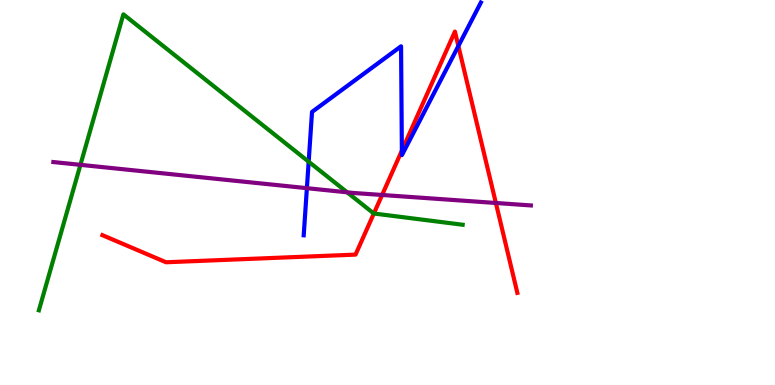[{'lines': ['blue', 'red'], 'intersections': [{'x': 5.19, 'y': 6.09}, {'x': 5.91, 'y': 8.81}]}, {'lines': ['green', 'red'], 'intersections': [{'x': 4.82, 'y': 4.45}]}, {'lines': ['purple', 'red'], 'intersections': [{'x': 4.93, 'y': 4.94}, {'x': 6.4, 'y': 4.73}]}, {'lines': ['blue', 'green'], 'intersections': [{'x': 3.98, 'y': 5.8}]}, {'lines': ['blue', 'purple'], 'intersections': [{'x': 3.96, 'y': 5.11}]}, {'lines': ['green', 'purple'], 'intersections': [{'x': 1.04, 'y': 5.72}, {'x': 4.48, 'y': 5.0}]}]